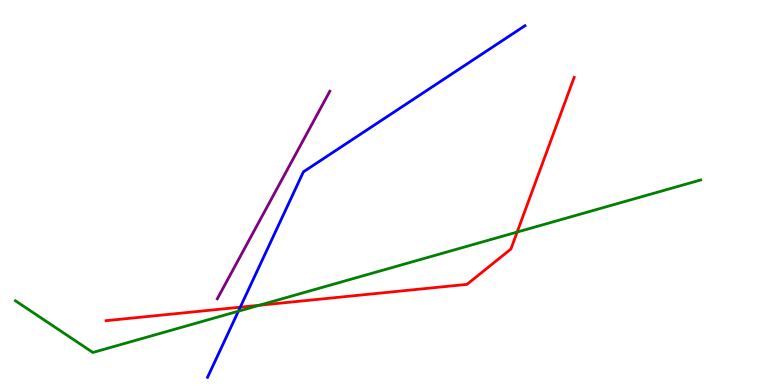[{'lines': ['blue', 'red'], 'intersections': [{'x': 3.1, 'y': 2.02}]}, {'lines': ['green', 'red'], 'intersections': [{'x': 3.34, 'y': 2.07}, {'x': 6.67, 'y': 3.97}]}, {'lines': ['purple', 'red'], 'intersections': []}, {'lines': ['blue', 'green'], 'intersections': [{'x': 3.08, 'y': 1.92}]}, {'lines': ['blue', 'purple'], 'intersections': []}, {'lines': ['green', 'purple'], 'intersections': []}]